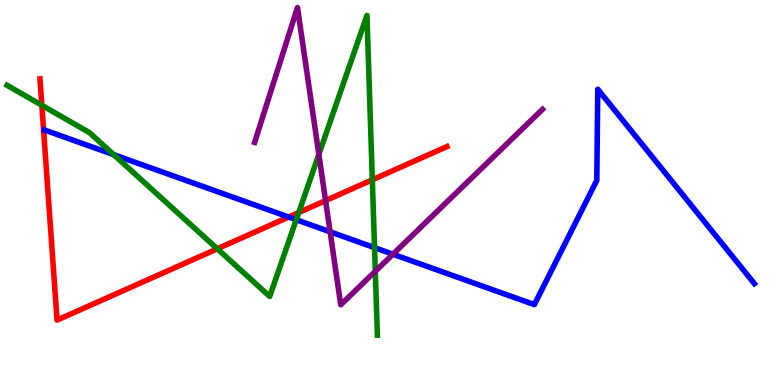[{'lines': ['blue', 'red'], 'intersections': [{'x': 3.72, 'y': 4.36}]}, {'lines': ['green', 'red'], 'intersections': [{'x': 0.54, 'y': 7.27}, {'x': 2.8, 'y': 3.54}, {'x': 3.85, 'y': 4.48}, {'x': 4.8, 'y': 5.33}]}, {'lines': ['purple', 'red'], 'intersections': [{'x': 4.2, 'y': 4.79}]}, {'lines': ['blue', 'green'], 'intersections': [{'x': 1.47, 'y': 5.98}, {'x': 3.82, 'y': 4.29}, {'x': 4.83, 'y': 3.57}]}, {'lines': ['blue', 'purple'], 'intersections': [{'x': 4.26, 'y': 3.98}, {'x': 5.07, 'y': 3.4}]}, {'lines': ['green', 'purple'], 'intersections': [{'x': 4.11, 'y': 5.99}, {'x': 4.84, 'y': 2.95}]}]